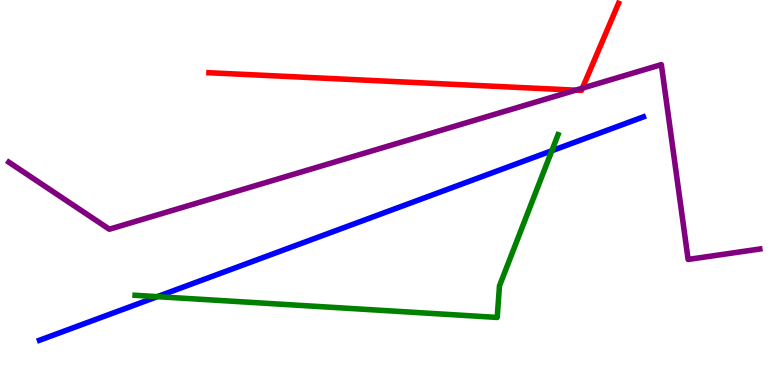[{'lines': ['blue', 'red'], 'intersections': []}, {'lines': ['green', 'red'], 'intersections': []}, {'lines': ['purple', 'red'], 'intersections': [{'x': 7.43, 'y': 7.66}, {'x': 7.51, 'y': 7.71}]}, {'lines': ['blue', 'green'], 'intersections': [{'x': 2.03, 'y': 2.29}, {'x': 7.12, 'y': 6.08}]}, {'lines': ['blue', 'purple'], 'intersections': []}, {'lines': ['green', 'purple'], 'intersections': []}]